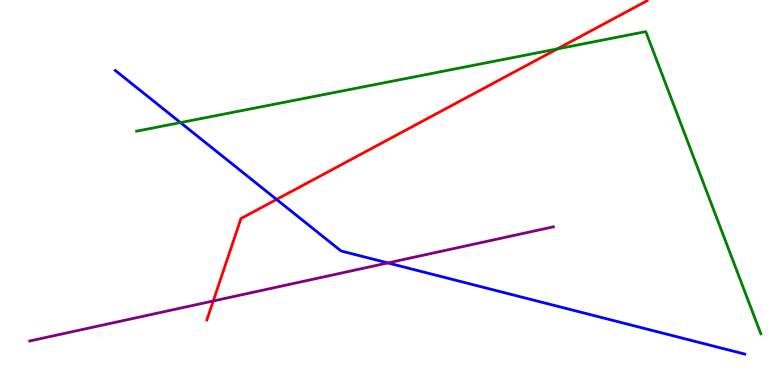[{'lines': ['blue', 'red'], 'intersections': [{'x': 3.57, 'y': 4.82}]}, {'lines': ['green', 'red'], 'intersections': [{'x': 7.19, 'y': 8.73}]}, {'lines': ['purple', 'red'], 'intersections': [{'x': 2.75, 'y': 2.18}]}, {'lines': ['blue', 'green'], 'intersections': [{'x': 2.33, 'y': 6.82}]}, {'lines': ['blue', 'purple'], 'intersections': [{'x': 5.0, 'y': 3.17}]}, {'lines': ['green', 'purple'], 'intersections': []}]